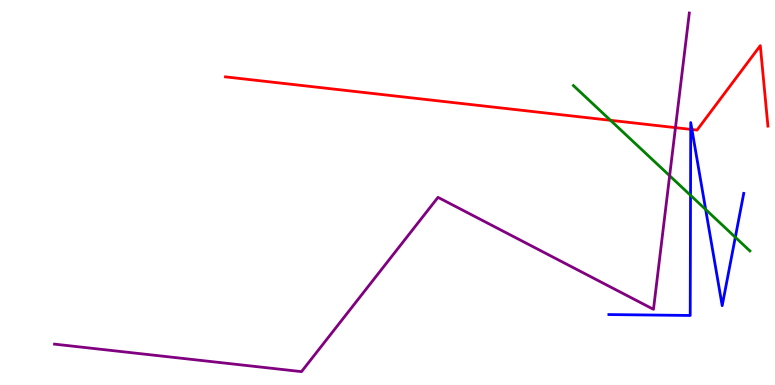[{'lines': ['blue', 'red'], 'intersections': [{'x': 8.91, 'y': 6.64}, {'x': 8.93, 'y': 6.64}]}, {'lines': ['green', 'red'], 'intersections': [{'x': 7.88, 'y': 6.88}]}, {'lines': ['purple', 'red'], 'intersections': [{'x': 8.72, 'y': 6.68}]}, {'lines': ['blue', 'green'], 'intersections': [{'x': 8.91, 'y': 4.93}, {'x': 9.11, 'y': 4.56}, {'x': 9.49, 'y': 3.84}]}, {'lines': ['blue', 'purple'], 'intersections': []}, {'lines': ['green', 'purple'], 'intersections': [{'x': 8.64, 'y': 5.44}]}]